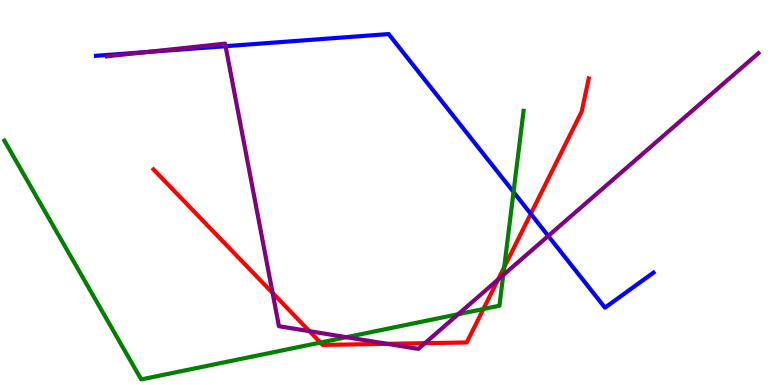[{'lines': ['blue', 'red'], 'intersections': [{'x': 6.85, 'y': 4.45}]}, {'lines': ['green', 'red'], 'intersections': [{'x': 4.13, 'y': 1.1}, {'x': 6.24, 'y': 1.97}, {'x': 6.51, 'y': 3.06}]}, {'lines': ['purple', 'red'], 'intersections': [{'x': 3.52, 'y': 2.39}, {'x': 3.99, 'y': 1.4}, {'x': 5.0, 'y': 1.07}, {'x': 5.48, 'y': 1.09}, {'x': 6.43, 'y': 2.74}]}, {'lines': ['blue', 'green'], 'intersections': [{'x': 6.63, 'y': 5.01}]}, {'lines': ['blue', 'purple'], 'intersections': [{'x': 1.89, 'y': 8.65}, {'x': 2.91, 'y': 8.8}, {'x': 7.07, 'y': 3.87}]}, {'lines': ['green', 'purple'], 'intersections': [{'x': 4.47, 'y': 1.24}, {'x': 5.91, 'y': 1.84}, {'x': 6.49, 'y': 2.85}]}]